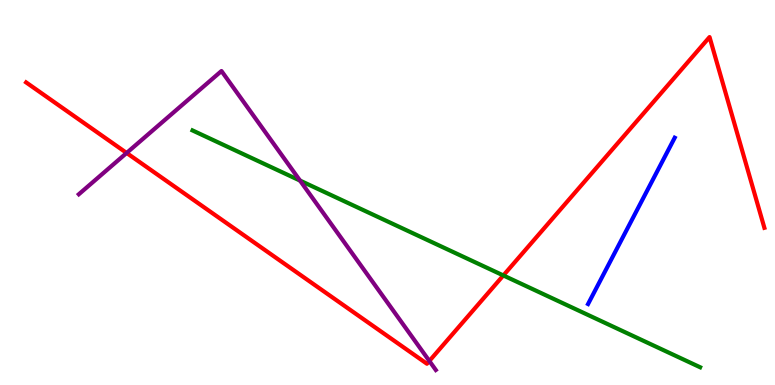[{'lines': ['blue', 'red'], 'intersections': []}, {'lines': ['green', 'red'], 'intersections': [{'x': 6.49, 'y': 2.85}]}, {'lines': ['purple', 'red'], 'intersections': [{'x': 1.63, 'y': 6.03}, {'x': 5.54, 'y': 0.624}]}, {'lines': ['blue', 'green'], 'intersections': []}, {'lines': ['blue', 'purple'], 'intersections': []}, {'lines': ['green', 'purple'], 'intersections': [{'x': 3.87, 'y': 5.31}]}]